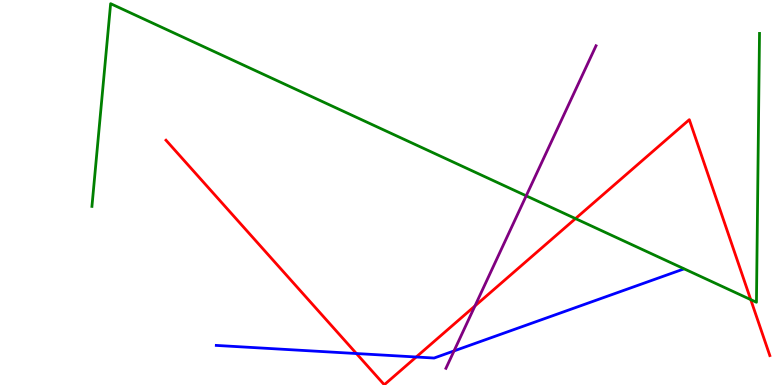[{'lines': ['blue', 'red'], 'intersections': [{'x': 4.6, 'y': 0.817}, {'x': 5.37, 'y': 0.727}]}, {'lines': ['green', 'red'], 'intersections': [{'x': 7.43, 'y': 4.32}, {'x': 9.69, 'y': 2.22}]}, {'lines': ['purple', 'red'], 'intersections': [{'x': 6.13, 'y': 2.05}]}, {'lines': ['blue', 'green'], 'intersections': []}, {'lines': ['blue', 'purple'], 'intersections': [{'x': 5.86, 'y': 0.885}]}, {'lines': ['green', 'purple'], 'intersections': [{'x': 6.79, 'y': 4.91}]}]